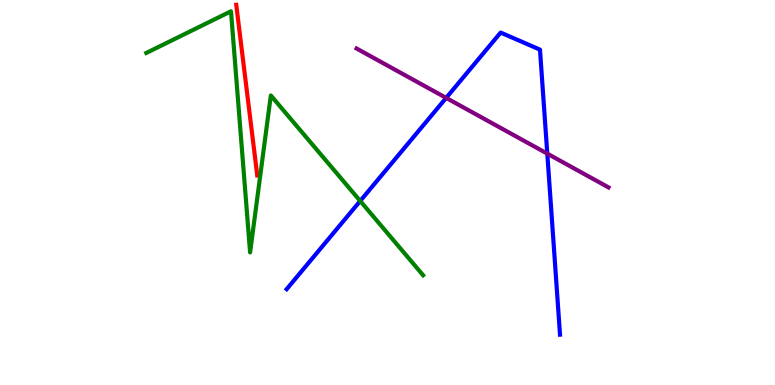[{'lines': ['blue', 'red'], 'intersections': []}, {'lines': ['green', 'red'], 'intersections': []}, {'lines': ['purple', 'red'], 'intersections': []}, {'lines': ['blue', 'green'], 'intersections': [{'x': 4.65, 'y': 4.78}]}, {'lines': ['blue', 'purple'], 'intersections': [{'x': 5.76, 'y': 7.46}, {'x': 7.06, 'y': 6.01}]}, {'lines': ['green', 'purple'], 'intersections': []}]